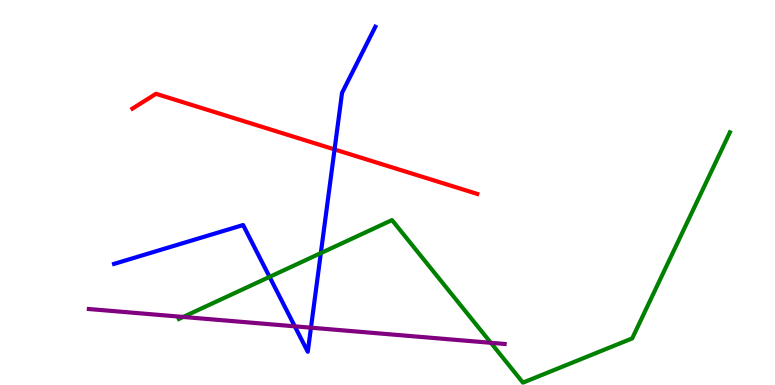[{'lines': ['blue', 'red'], 'intersections': [{'x': 4.32, 'y': 6.12}]}, {'lines': ['green', 'red'], 'intersections': []}, {'lines': ['purple', 'red'], 'intersections': []}, {'lines': ['blue', 'green'], 'intersections': [{'x': 3.48, 'y': 2.81}, {'x': 4.14, 'y': 3.43}]}, {'lines': ['blue', 'purple'], 'intersections': [{'x': 3.8, 'y': 1.52}, {'x': 4.01, 'y': 1.49}]}, {'lines': ['green', 'purple'], 'intersections': [{'x': 2.36, 'y': 1.77}, {'x': 6.33, 'y': 1.1}]}]